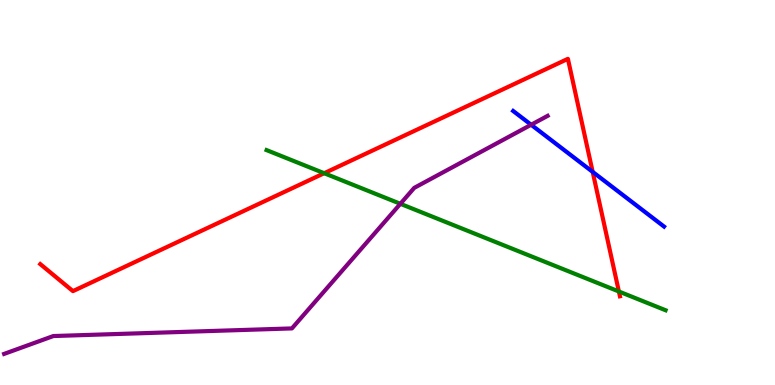[{'lines': ['blue', 'red'], 'intersections': [{'x': 7.65, 'y': 5.54}]}, {'lines': ['green', 'red'], 'intersections': [{'x': 4.18, 'y': 5.5}, {'x': 7.99, 'y': 2.43}]}, {'lines': ['purple', 'red'], 'intersections': []}, {'lines': ['blue', 'green'], 'intersections': []}, {'lines': ['blue', 'purple'], 'intersections': [{'x': 6.85, 'y': 6.76}]}, {'lines': ['green', 'purple'], 'intersections': [{'x': 5.17, 'y': 4.71}]}]